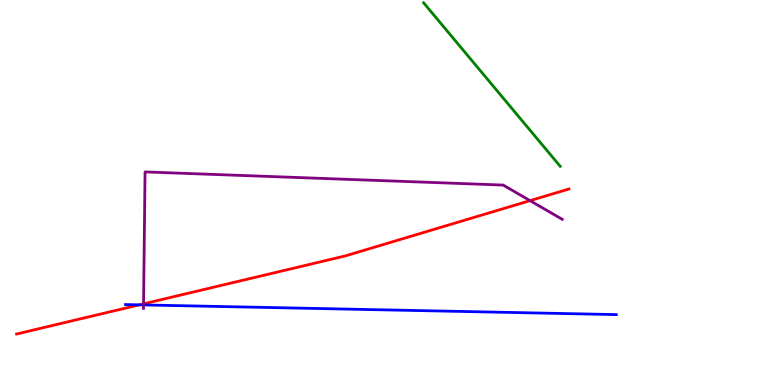[{'lines': ['blue', 'red'], 'intersections': [{'x': 1.8, 'y': 2.08}]}, {'lines': ['green', 'red'], 'intersections': []}, {'lines': ['purple', 'red'], 'intersections': [{'x': 1.85, 'y': 2.11}, {'x': 6.84, 'y': 4.79}]}, {'lines': ['blue', 'green'], 'intersections': []}, {'lines': ['blue', 'purple'], 'intersections': [{'x': 1.85, 'y': 2.08}]}, {'lines': ['green', 'purple'], 'intersections': []}]